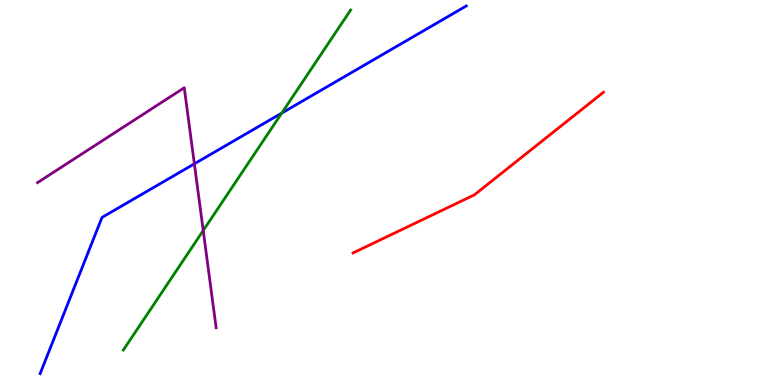[{'lines': ['blue', 'red'], 'intersections': []}, {'lines': ['green', 'red'], 'intersections': []}, {'lines': ['purple', 'red'], 'intersections': []}, {'lines': ['blue', 'green'], 'intersections': [{'x': 3.64, 'y': 7.06}]}, {'lines': ['blue', 'purple'], 'intersections': [{'x': 2.51, 'y': 5.74}]}, {'lines': ['green', 'purple'], 'intersections': [{'x': 2.62, 'y': 4.01}]}]